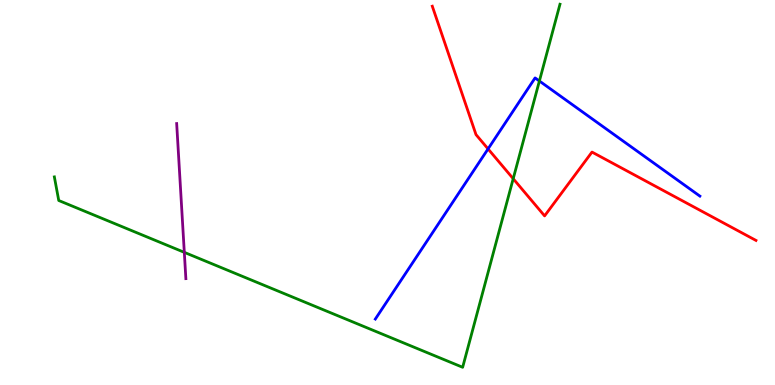[{'lines': ['blue', 'red'], 'intersections': [{'x': 6.3, 'y': 6.13}]}, {'lines': ['green', 'red'], 'intersections': [{'x': 6.62, 'y': 5.36}]}, {'lines': ['purple', 'red'], 'intersections': []}, {'lines': ['blue', 'green'], 'intersections': [{'x': 6.96, 'y': 7.9}]}, {'lines': ['blue', 'purple'], 'intersections': []}, {'lines': ['green', 'purple'], 'intersections': [{'x': 2.38, 'y': 3.45}]}]